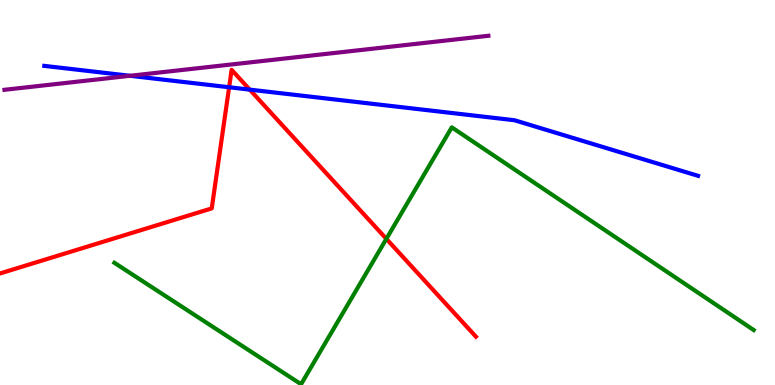[{'lines': ['blue', 'red'], 'intersections': [{'x': 2.96, 'y': 7.73}, {'x': 3.22, 'y': 7.67}]}, {'lines': ['green', 'red'], 'intersections': [{'x': 4.99, 'y': 3.8}]}, {'lines': ['purple', 'red'], 'intersections': []}, {'lines': ['blue', 'green'], 'intersections': []}, {'lines': ['blue', 'purple'], 'intersections': [{'x': 1.68, 'y': 8.03}]}, {'lines': ['green', 'purple'], 'intersections': []}]